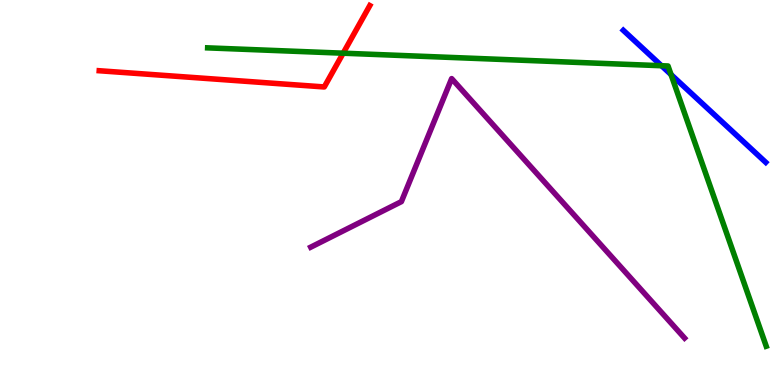[{'lines': ['blue', 'red'], 'intersections': []}, {'lines': ['green', 'red'], 'intersections': [{'x': 4.43, 'y': 8.62}]}, {'lines': ['purple', 'red'], 'intersections': []}, {'lines': ['blue', 'green'], 'intersections': [{'x': 8.54, 'y': 8.29}, {'x': 8.66, 'y': 8.06}]}, {'lines': ['blue', 'purple'], 'intersections': []}, {'lines': ['green', 'purple'], 'intersections': []}]